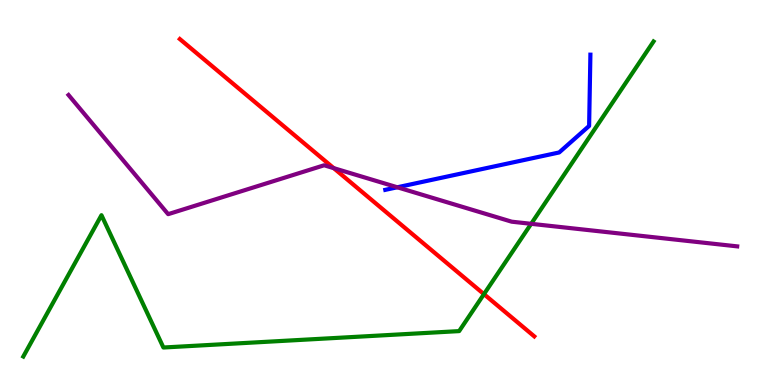[{'lines': ['blue', 'red'], 'intersections': []}, {'lines': ['green', 'red'], 'intersections': [{'x': 6.24, 'y': 2.36}]}, {'lines': ['purple', 'red'], 'intersections': [{'x': 4.31, 'y': 5.63}]}, {'lines': ['blue', 'green'], 'intersections': []}, {'lines': ['blue', 'purple'], 'intersections': [{'x': 5.13, 'y': 5.14}]}, {'lines': ['green', 'purple'], 'intersections': [{'x': 6.85, 'y': 4.19}]}]